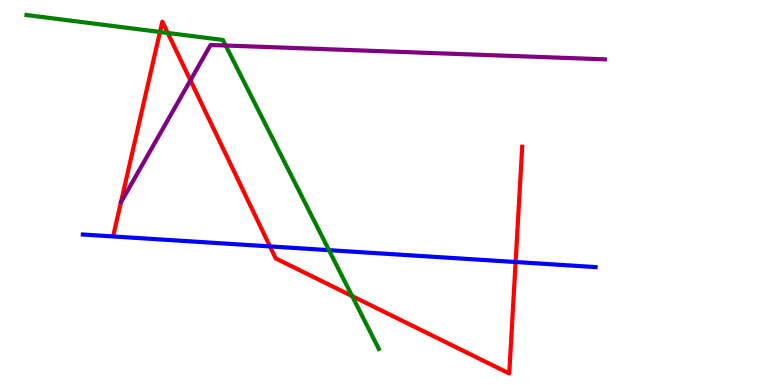[{'lines': ['blue', 'red'], 'intersections': [{'x': 3.48, 'y': 3.6}, {'x': 6.65, 'y': 3.19}]}, {'lines': ['green', 'red'], 'intersections': [{'x': 2.06, 'y': 9.17}, {'x': 2.16, 'y': 9.14}, {'x': 4.54, 'y': 2.31}]}, {'lines': ['purple', 'red'], 'intersections': [{'x': 2.46, 'y': 7.91}]}, {'lines': ['blue', 'green'], 'intersections': [{'x': 4.24, 'y': 3.5}]}, {'lines': ['blue', 'purple'], 'intersections': []}, {'lines': ['green', 'purple'], 'intersections': [{'x': 2.91, 'y': 8.82}]}]